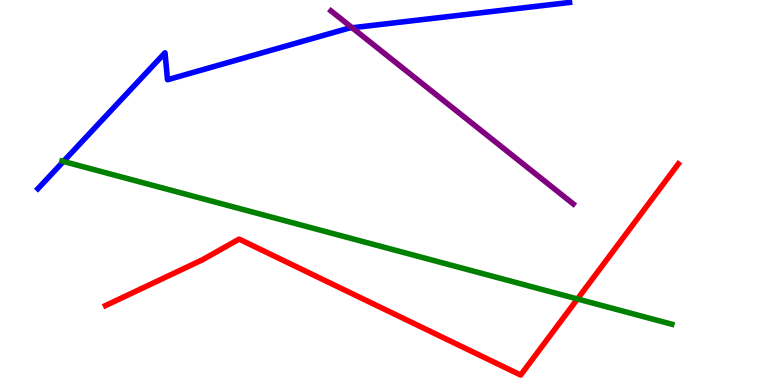[{'lines': ['blue', 'red'], 'intersections': []}, {'lines': ['green', 'red'], 'intersections': [{'x': 7.45, 'y': 2.23}]}, {'lines': ['purple', 'red'], 'intersections': []}, {'lines': ['blue', 'green'], 'intersections': [{'x': 0.818, 'y': 5.81}]}, {'lines': ['blue', 'purple'], 'intersections': [{'x': 4.54, 'y': 9.28}]}, {'lines': ['green', 'purple'], 'intersections': []}]